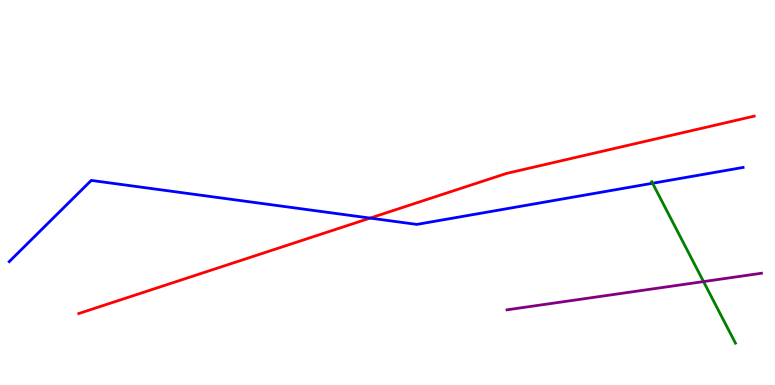[{'lines': ['blue', 'red'], 'intersections': [{'x': 4.78, 'y': 4.34}]}, {'lines': ['green', 'red'], 'intersections': []}, {'lines': ['purple', 'red'], 'intersections': []}, {'lines': ['blue', 'green'], 'intersections': [{'x': 8.42, 'y': 5.24}]}, {'lines': ['blue', 'purple'], 'intersections': []}, {'lines': ['green', 'purple'], 'intersections': [{'x': 9.08, 'y': 2.69}]}]